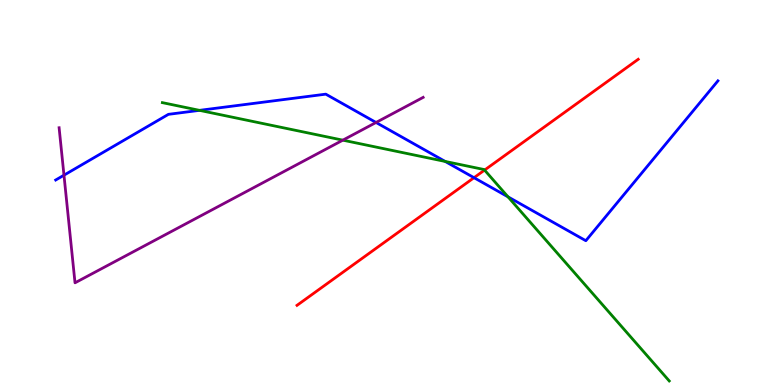[{'lines': ['blue', 'red'], 'intersections': [{'x': 6.12, 'y': 5.38}]}, {'lines': ['green', 'red'], 'intersections': [{'x': 6.25, 'y': 5.58}]}, {'lines': ['purple', 'red'], 'intersections': []}, {'lines': ['blue', 'green'], 'intersections': [{'x': 2.57, 'y': 7.13}, {'x': 5.74, 'y': 5.81}, {'x': 6.55, 'y': 4.89}]}, {'lines': ['blue', 'purple'], 'intersections': [{'x': 0.825, 'y': 5.45}, {'x': 4.85, 'y': 6.82}]}, {'lines': ['green', 'purple'], 'intersections': [{'x': 4.42, 'y': 6.36}]}]